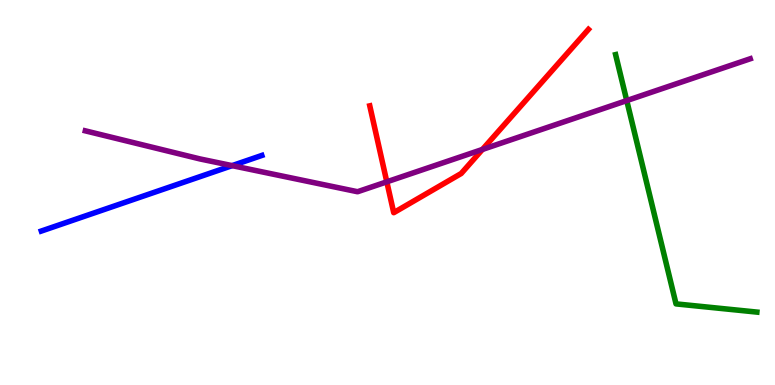[{'lines': ['blue', 'red'], 'intersections': []}, {'lines': ['green', 'red'], 'intersections': []}, {'lines': ['purple', 'red'], 'intersections': [{'x': 4.99, 'y': 5.28}, {'x': 6.22, 'y': 6.12}]}, {'lines': ['blue', 'green'], 'intersections': []}, {'lines': ['blue', 'purple'], 'intersections': [{'x': 3.0, 'y': 5.7}]}, {'lines': ['green', 'purple'], 'intersections': [{'x': 8.09, 'y': 7.39}]}]